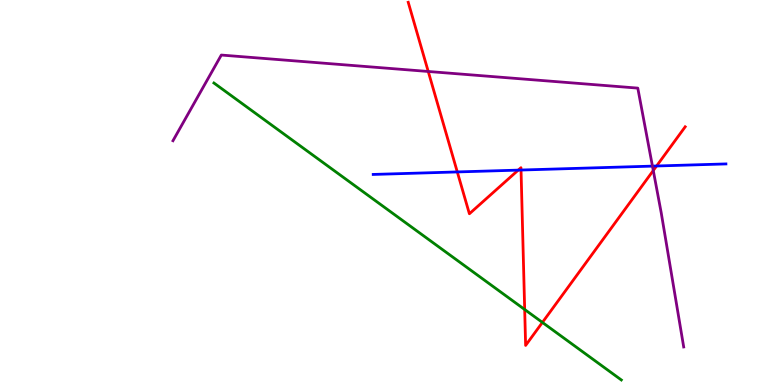[{'lines': ['blue', 'red'], 'intersections': [{'x': 5.9, 'y': 5.53}, {'x': 6.69, 'y': 5.58}, {'x': 6.72, 'y': 5.58}, {'x': 8.47, 'y': 5.69}]}, {'lines': ['green', 'red'], 'intersections': [{'x': 6.77, 'y': 1.96}, {'x': 7.0, 'y': 1.63}]}, {'lines': ['purple', 'red'], 'intersections': [{'x': 5.53, 'y': 8.14}, {'x': 8.43, 'y': 5.57}]}, {'lines': ['blue', 'green'], 'intersections': []}, {'lines': ['blue', 'purple'], 'intersections': [{'x': 8.42, 'y': 5.69}]}, {'lines': ['green', 'purple'], 'intersections': []}]